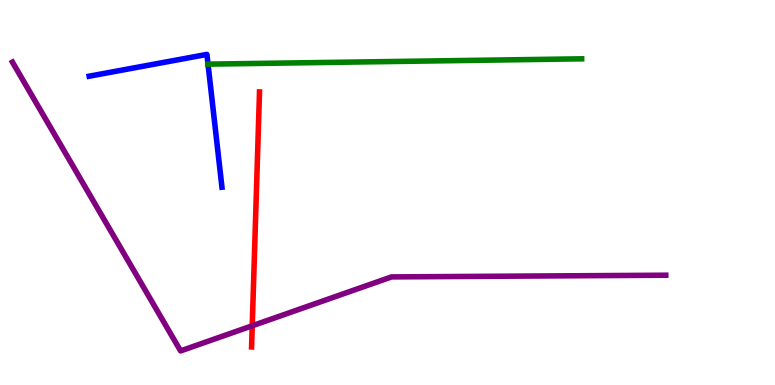[{'lines': ['blue', 'red'], 'intersections': []}, {'lines': ['green', 'red'], 'intersections': []}, {'lines': ['purple', 'red'], 'intersections': [{'x': 3.25, 'y': 1.54}]}, {'lines': ['blue', 'green'], 'intersections': [{'x': 2.68, 'y': 8.33}]}, {'lines': ['blue', 'purple'], 'intersections': []}, {'lines': ['green', 'purple'], 'intersections': []}]